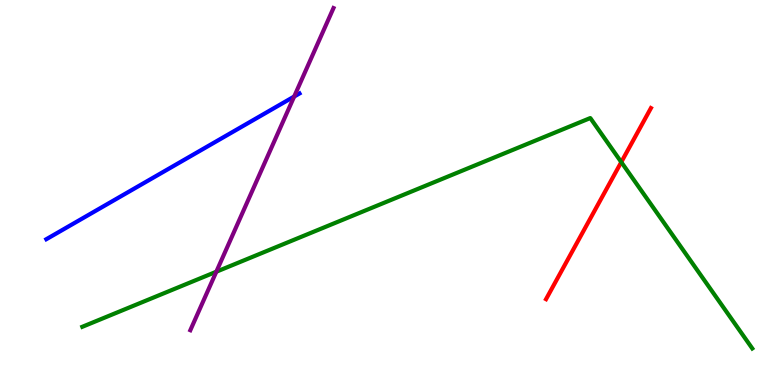[{'lines': ['blue', 'red'], 'intersections': []}, {'lines': ['green', 'red'], 'intersections': [{'x': 8.02, 'y': 5.79}]}, {'lines': ['purple', 'red'], 'intersections': []}, {'lines': ['blue', 'green'], 'intersections': []}, {'lines': ['blue', 'purple'], 'intersections': [{'x': 3.8, 'y': 7.49}]}, {'lines': ['green', 'purple'], 'intersections': [{'x': 2.79, 'y': 2.94}]}]